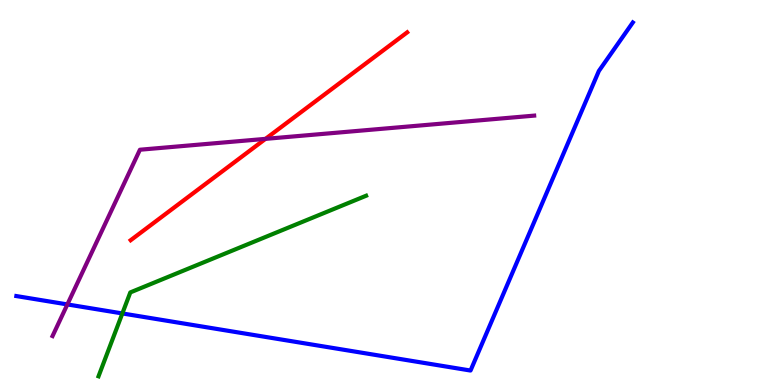[{'lines': ['blue', 'red'], 'intersections': []}, {'lines': ['green', 'red'], 'intersections': []}, {'lines': ['purple', 'red'], 'intersections': [{'x': 3.43, 'y': 6.39}]}, {'lines': ['blue', 'green'], 'intersections': [{'x': 1.58, 'y': 1.86}]}, {'lines': ['blue', 'purple'], 'intersections': [{'x': 0.869, 'y': 2.09}]}, {'lines': ['green', 'purple'], 'intersections': []}]